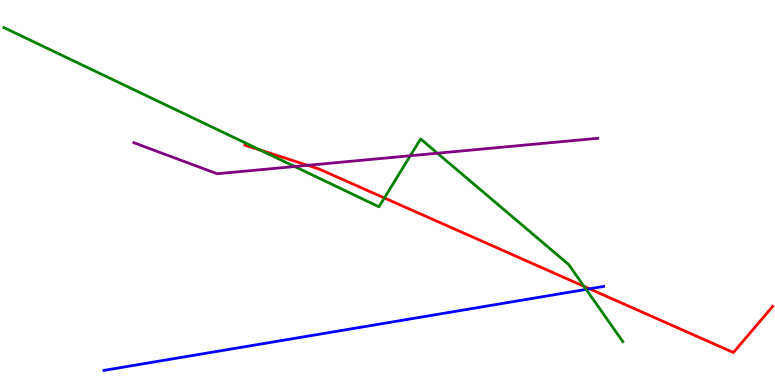[{'lines': ['blue', 'red'], 'intersections': [{'x': 7.61, 'y': 2.5}]}, {'lines': ['green', 'red'], 'intersections': [{'x': 3.36, 'y': 6.1}, {'x': 4.96, 'y': 4.86}, {'x': 7.54, 'y': 2.56}]}, {'lines': ['purple', 'red'], 'intersections': [{'x': 3.97, 'y': 5.71}]}, {'lines': ['blue', 'green'], 'intersections': [{'x': 7.56, 'y': 2.48}]}, {'lines': ['blue', 'purple'], 'intersections': []}, {'lines': ['green', 'purple'], 'intersections': [{'x': 3.8, 'y': 5.67}, {'x': 5.29, 'y': 5.95}, {'x': 5.64, 'y': 6.02}]}]